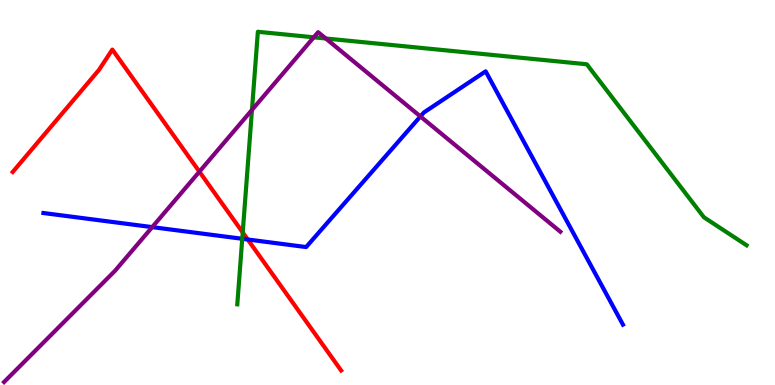[{'lines': ['blue', 'red'], 'intersections': [{'x': 3.2, 'y': 3.78}]}, {'lines': ['green', 'red'], 'intersections': [{'x': 3.13, 'y': 3.96}]}, {'lines': ['purple', 'red'], 'intersections': [{'x': 2.57, 'y': 5.54}]}, {'lines': ['blue', 'green'], 'intersections': [{'x': 3.13, 'y': 3.8}]}, {'lines': ['blue', 'purple'], 'intersections': [{'x': 1.96, 'y': 4.1}, {'x': 5.42, 'y': 6.98}]}, {'lines': ['green', 'purple'], 'intersections': [{'x': 3.25, 'y': 7.15}, {'x': 4.05, 'y': 9.03}, {'x': 4.2, 'y': 9.0}]}]